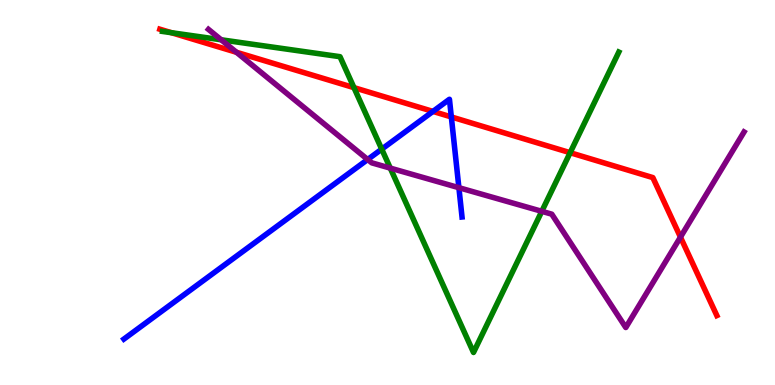[{'lines': ['blue', 'red'], 'intersections': [{'x': 5.59, 'y': 7.11}, {'x': 5.82, 'y': 6.96}]}, {'lines': ['green', 'red'], 'intersections': [{'x': 2.21, 'y': 9.15}, {'x': 4.57, 'y': 7.72}, {'x': 7.36, 'y': 6.03}]}, {'lines': ['purple', 'red'], 'intersections': [{'x': 3.05, 'y': 8.64}, {'x': 8.78, 'y': 3.84}]}, {'lines': ['blue', 'green'], 'intersections': [{'x': 4.93, 'y': 6.13}]}, {'lines': ['blue', 'purple'], 'intersections': [{'x': 4.74, 'y': 5.86}, {'x': 5.92, 'y': 5.13}]}, {'lines': ['green', 'purple'], 'intersections': [{'x': 2.85, 'y': 8.97}, {'x': 5.04, 'y': 5.63}, {'x': 6.99, 'y': 4.51}]}]